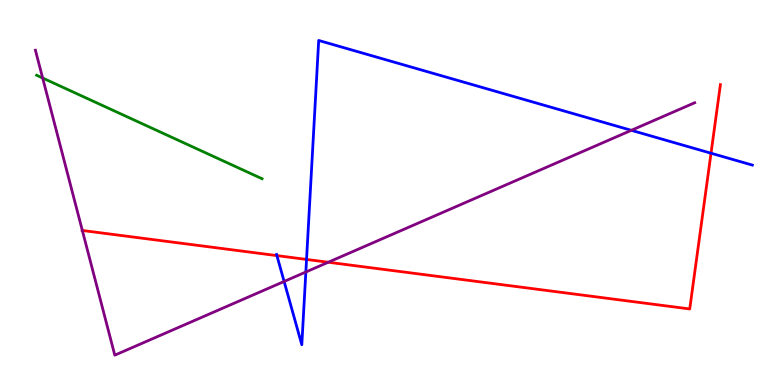[{'lines': ['blue', 'red'], 'intersections': [{'x': 3.57, 'y': 3.36}, {'x': 3.96, 'y': 3.26}, {'x': 9.17, 'y': 6.02}]}, {'lines': ['green', 'red'], 'intersections': []}, {'lines': ['purple', 'red'], 'intersections': [{'x': 1.06, 'y': 4.01}, {'x': 4.24, 'y': 3.19}]}, {'lines': ['blue', 'green'], 'intersections': []}, {'lines': ['blue', 'purple'], 'intersections': [{'x': 3.67, 'y': 2.69}, {'x': 3.95, 'y': 2.93}, {'x': 8.15, 'y': 6.62}]}, {'lines': ['green', 'purple'], 'intersections': [{'x': 0.55, 'y': 7.97}]}]